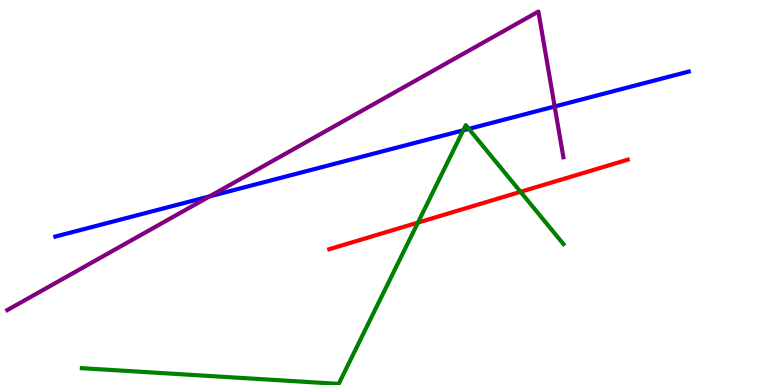[{'lines': ['blue', 'red'], 'intersections': []}, {'lines': ['green', 'red'], 'intersections': [{'x': 5.39, 'y': 4.22}, {'x': 6.72, 'y': 5.02}]}, {'lines': ['purple', 'red'], 'intersections': []}, {'lines': ['blue', 'green'], 'intersections': [{'x': 5.98, 'y': 6.62}, {'x': 6.05, 'y': 6.65}]}, {'lines': ['blue', 'purple'], 'intersections': [{'x': 2.7, 'y': 4.9}, {'x': 7.16, 'y': 7.23}]}, {'lines': ['green', 'purple'], 'intersections': []}]